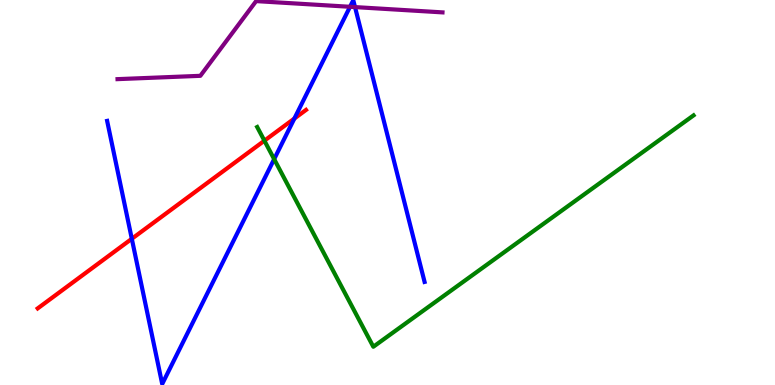[{'lines': ['blue', 'red'], 'intersections': [{'x': 1.7, 'y': 3.8}, {'x': 3.8, 'y': 6.92}]}, {'lines': ['green', 'red'], 'intersections': [{'x': 3.41, 'y': 6.35}]}, {'lines': ['purple', 'red'], 'intersections': []}, {'lines': ['blue', 'green'], 'intersections': [{'x': 3.54, 'y': 5.87}]}, {'lines': ['blue', 'purple'], 'intersections': [{'x': 4.52, 'y': 9.82}, {'x': 4.58, 'y': 9.82}]}, {'lines': ['green', 'purple'], 'intersections': []}]